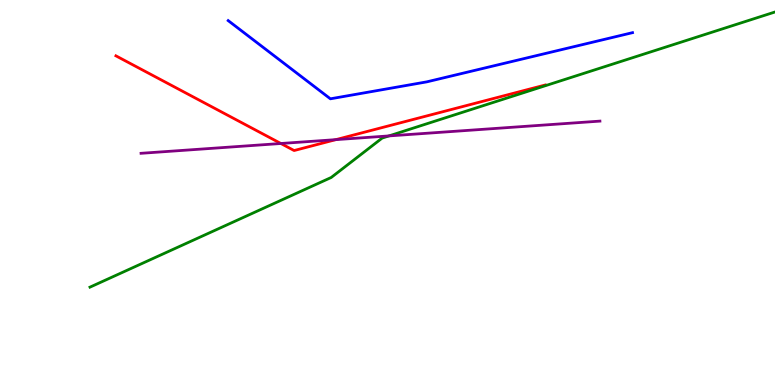[{'lines': ['blue', 'red'], 'intersections': []}, {'lines': ['green', 'red'], 'intersections': []}, {'lines': ['purple', 'red'], 'intersections': [{'x': 3.62, 'y': 6.27}, {'x': 4.33, 'y': 6.37}]}, {'lines': ['blue', 'green'], 'intersections': []}, {'lines': ['blue', 'purple'], 'intersections': []}, {'lines': ['green', 'purple'], 'intersections': [{'x': 5.02, 'y': 6.47}]}]